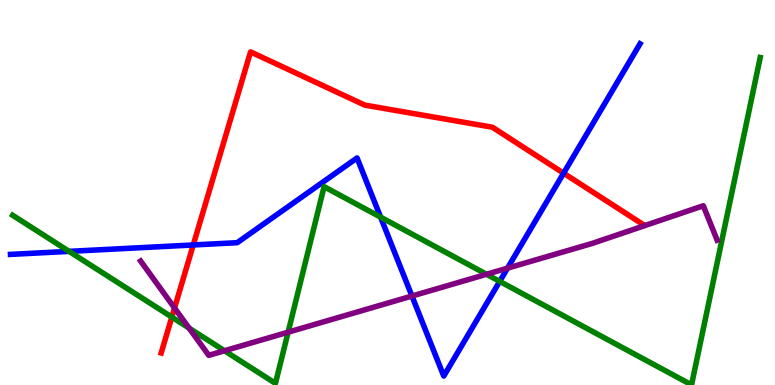[{'lines': ['blue', 'red'], 'intersections': [{'x': 2.49, 'y': 3.64}, {'x': 7.27, 'y': 5.5}]}, {'lines': ['green', 'red'], 'intersections': [{'x': 2.22, 'y': 1.76}]}, {'lines': ['purple', 'red'], 'intersections': [{'x': 2.25, 'y': 2.0}]}, {'lines': ['blue', 'green'], 'intersections': [{'x': 0.891, 'y': 3.47}, {'x': 4.91, 'y': 4.36}, {'x': 6.45, 'y': 2.69}]}, {'lines': ['blue', 'purple'], 'intersections': [{'x': 5.32, 'y': 2.31}, {'x': 6.55, 'y': 3.04}]}, {'lines': ['green', 'purple'], 'intersections': [{'x': 2.44, 'y': 1.48}, {'x': 2.9, 'y': 0.889}, {'x': 3.72, 'y': 1.37}, {'x': 6.28, 'y': 2.88}]}]